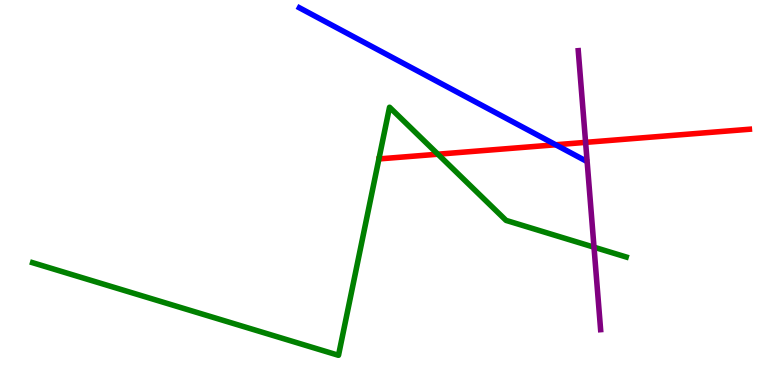[{'lines': ['blue', 'red'], 'intersections': [{'x': 7.17, 'y': 6.24}]}, {'lines': ['green', 'red'], 'intersections': [{'x': 5.65, 'y': 5.99}]}, {'lines': ['purple', 'red'], 'intersections': [{'x': 7.56, 'y': 6.3}]}, {'lines': ['blue', 'green'], 'intersections': []}, {'lines': ['blue', 'purple'], 'intersections': []}, {'lines': ['green', 'purple'], 'intersections': [{'x': 7.66, 'y': 3.58}]}]